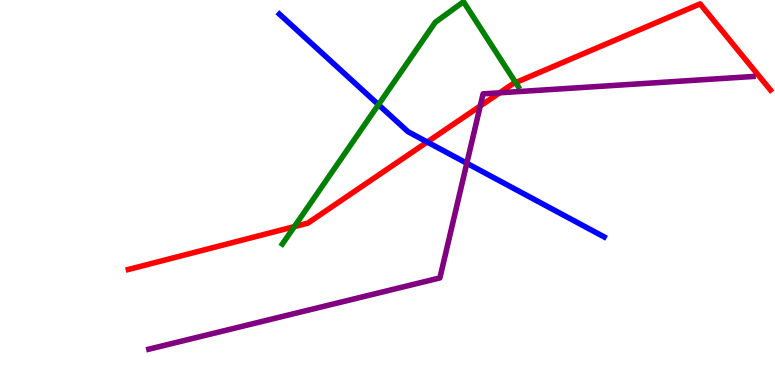[{'lines': ['blue', 'red'], 'intersections': [{'x': 5.51, 'y': 6.31}]}, {'lines': ['green', 'red'], 'intersections': [{'x': 3.8, 'y': 4.11}, {'x': 6.65, 'y': 7.85}]}, {'lines': ['purple', 'red'], 'intersections': [{'x': 6.2, 'y': 7.25}, {'x': 6.45, 'y': 7.59}]}, {'lines': ['blue', 'green'], 'intersections': [{'x': 4.88, 'y': 7.28}]}, {'lines': ['blue', 'purple'], 'intersections': [{'x': 6.02, 'y': 5.76}]}, {'lines': ['green', 'purple'], 'intersections': []}]